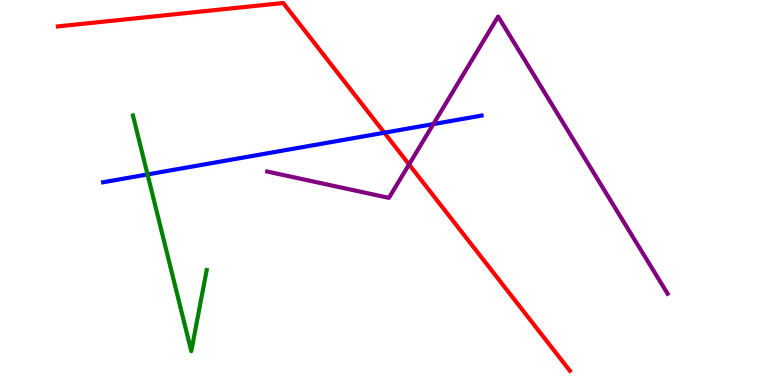[{'lines': ['blue', 'red'], 'intersections': [{'x': 4.96, 'y': 6.55}]}, {'lines': ['green', 'red'], 'intersections': []}, {'lines': ['purple', 'red'], 'intersections': [{'x': 5.28, 'y': 5.73}]}, {'lines': ['blue', 'green'], 'intersections': [{'x': 1.9, 'y': 5.47}]}, {'lines': ['blue', 'purple'], 'intersections': [{'x': 5.59, 'y': 6.78}]}, {'lines': ['green', 'purple'], 'intersections': []}]